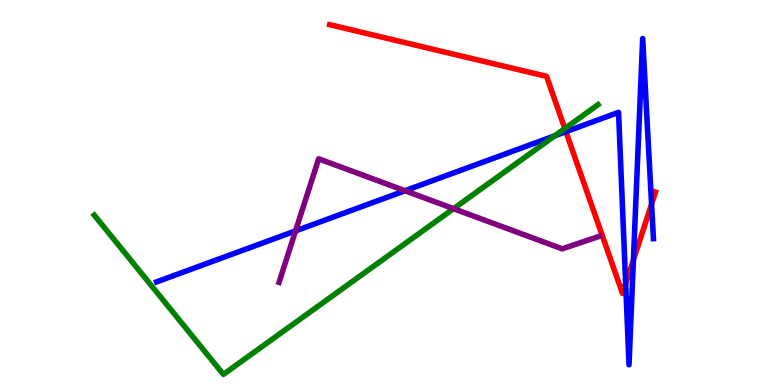[{'lines': ['blue', 'red'], 'intersections': [{'x': 7.3, 'y': 6.58}, {'x': 8.07, 'y': 2.63}, {'x': 8.17, 'y': 3.25}, {'x': 8.41, 'y': 4.7}]}, {'lines': ['green', 'red'], 'intersections': [{'x': 7.29, 'y': 6.66}]}, {'lines': ['purple', 'red'], 'intersections': []}, {'lines': ['blue', 'green'], 'intersections': [{'x': 7.16, 'y': 6.47}]}, {'lines': ['blue', 'purple'], 'intersections': [{'x': 3.81, 'y': 4.0}, {'x': 5.23, 'y': 5.05}]}, {'lines': ['green', 'purple'], 'intersections': [{'x': 5.85, 'y': 4.58}]}]